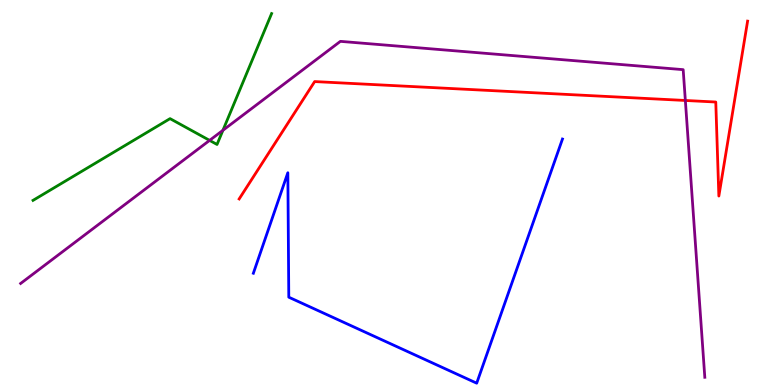[{'lines': ['blue', 'red'], 'intersections': []}, {'lines': ['green', 'red'], 'intersections': []}, {'lines': ['purple', 'red'], 'intersections': [{'x': 8.84, 'y': 7.39}]}, {'lines': ['blue', 'green'], 'intersections': []}, {'lines': ['blue', 'purple'], 'intersections': []}, {'lines': ['green', 'purple'], 'intersections': [{'x': 2.7, 'y': 6.35}, {'x': 2.88, 'y': 6.62}]}]